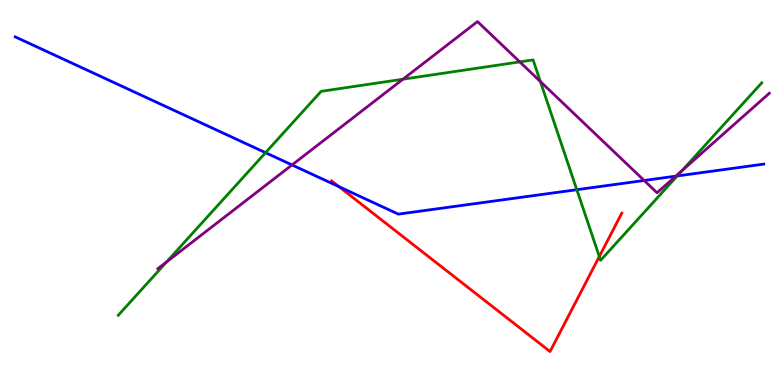[{'lines': ['blue', 'red'], 'intersections': [{'x': 4.37, 'y': 5.15}]}, {'lines': ['green', 'red'], 'intersections': [{'x': 7.73, 'y': 3.34}]}, {'lines': ['purple', 'red'], 'intersections': []}, {'lines': ['blue', 'green'], 'intersections': [{'x': 3.43, 'y': 6.03}, {'x': 7.44, 'y': 5.07}, {'x': 8.74, 'y': 5.43}]}, {'lines': ['blue', 'purple'], 'intersections': [{'x': 3.77, 'y': 5.72}, {'x': 8.31, 'y': 5.31}, {'x': 8.72, 'y': 5.42}]}, {'lines': ['green', 'purple'], 'intersections': [{'x': 2.15, 'y': 3.2}, {'x': 5.2, 'y': 7.94}, {'x': 6.71, 'y': 8.39}, {'x': 6.97, 'y': 7.88}, {'x': 8.8, 'y': 5.57}]}]